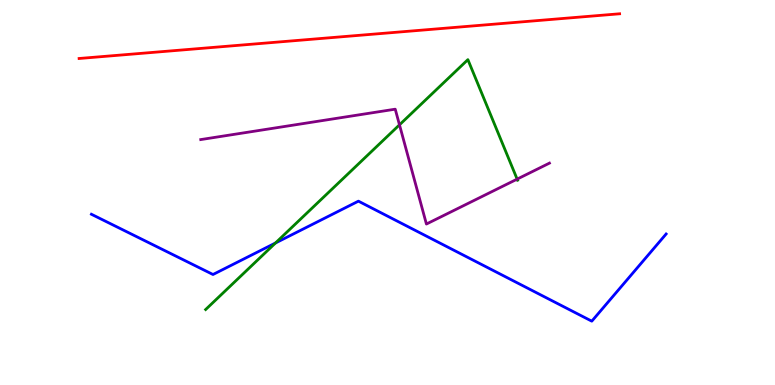[{'lines': ['blue', 'red'], 'intersections': []}, {'lines': ['green', 'red'], 'intersections': []}, {'lines': ['purple', 'red'], 'intersections': []}, {'lines': ['blue', 'green'], 'intersections': [{'x': 3.55, 'y': 3.69}]}, {'lines': ['blue', 'purple'], 'intersections': []}, {'lines': ['green', 'purple'], 'intersections': [{'x': 5.15, 'y': 6.76}, {'x': 6.67, 'y': 5.35}]}]